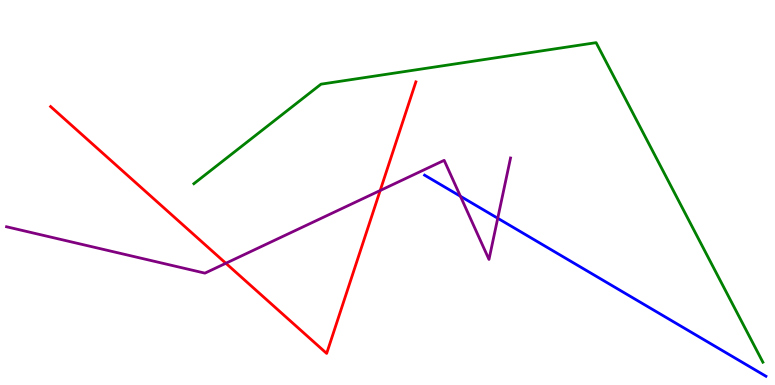[{'lines': ['blue', 'red'], 'intersections': []}, {'lines': ['green', 'red'], 'intersections': []}, {'lines': ['purple', 'red'], 'intersections': [{'x': 2.91, 'y': 3.16}, {'x': 4.91, 'y': 5.05}]}, {'lines': ['blue', 'green'], 'intersections': []}, {'lines': ['blue', 'purple'], 'intersections': [{'x': 5.94, 'y': 4.9}, {'x': 6.42, 'y': 4.33}]}, {'lines': ['green', 'purple'], 'intersections': []}]